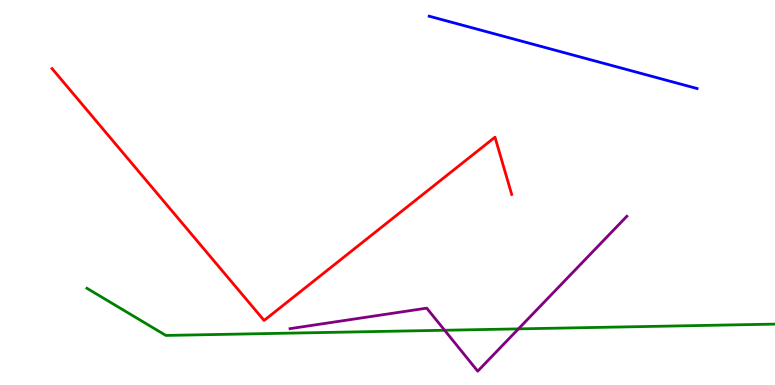[{'lines': ['blue', 'red'], 'intersections': []}, {'lines': ['green', 'red'], 'intersections': []}, {'lines': ['purple', 'red'], 'intersections': []}, {'lines': ['blue', 'green'], 'intersections': []}, {'lines': ['blue', 'purple'], 'intersections': []}, {'lines': ['green', 'purple'], 'intersections': [{'x': 5.74, 'y': 1.42}, {'x': 6.69, 'y': 1.46}]}]